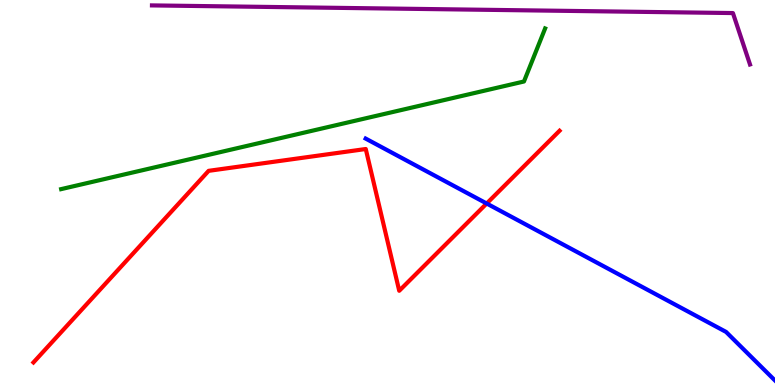[{'lines': ['blue', 'red'], 'intersections': [{'x': 6.28, 'y': 4.71}]}, {'lines': ['green', 'red'], 'intersections': []}, {'lines': ['purple', 'red'], 'intersections': []}, {'lines': ['blue', 'green'], 'intersections': []}, {'lines': ['blue', 'purple'], 'intersections': []}, {'lines': ['green', 'purple'], 'intersections': []}]